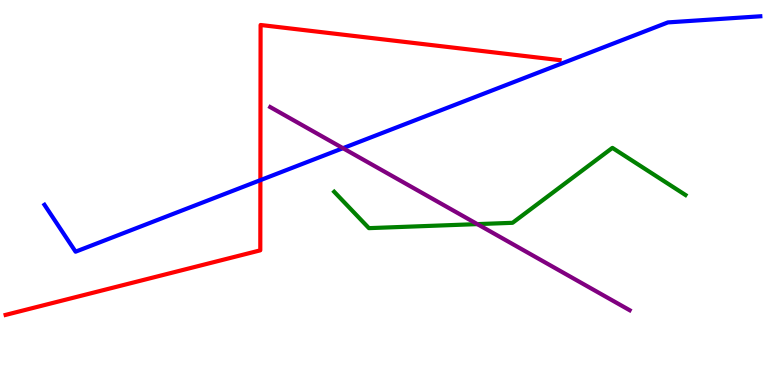[{'lines': ['blue', 'red'], 'intersections': [{'x': 3.36, 'y': 5.32}]}, {'lines': ['green', 'red'], 'intersections': []}, {'lines': ['purple', 'red'], 'intersections': []}, {'lines': ['blue', 'green'], 'intersections': []}, {'lines': ['blue', 'purple'], 'intersections': [{'x': 4.43, 'y': 6.15}]}, {'lines': ['green', 'purple'], 'intersections': [{'x': 6.16, 'y': 4.18}]}]